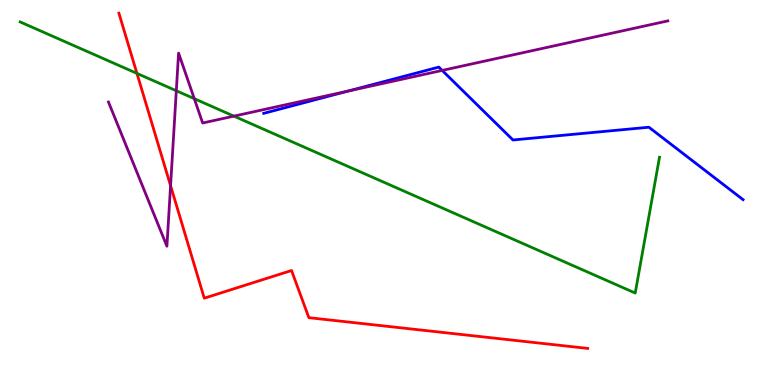[{'lines': ['blue', 'red'], 'intersections': []}, {'lines': ['green', 'red'], 'intersections': [{'x': 1.77, 'y': 8.09}]}, {'lines': ['purple', 'red'], 'intersections': [{'x': 2.2, 'y': 5.18}]}, {'lines': ['blue', 'green'], 'intersections': []}, {'lines': ['blue', 'purple'], 'intersections': [{'x': 4.49, 'y': 7.63}, {'x': 5.71, 'y': 8.17}]}, {'lines': ['green', 'purple'], 'intersections': [{'x': 2.27, 'y': 7.64}, {'x': 2.51, 'y': 7.44}, {'x': 3.02, 'y': 6.98}]}]